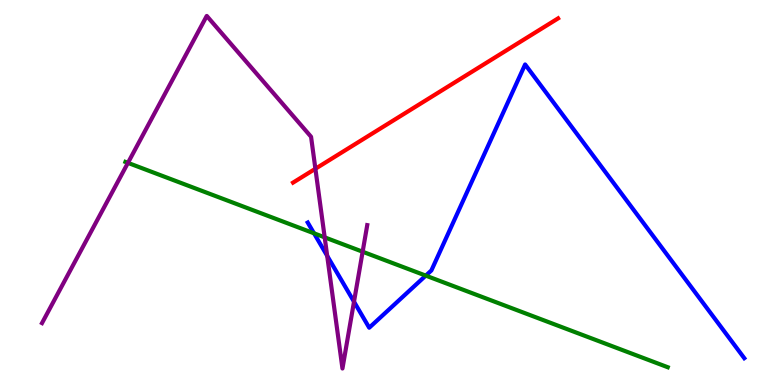[{'lines': ['blue', 'red'], 'intersections': []}, {'lines': ['green', 'red'], 'intersections': []}, {'lines': ['purple', 'red'], 'intersections': [{'x': 4.07, 'y': 5.62}]}, {'lines': ['blue', 'green'], 'intersections': [{'x': 4.05, 'y': 3.94}, {'x': 5.49, 'y': 2.84}]}, {'lines': ['blue', 'purple'], 'intersections': [{'x': 4.22, 'y': 3.35}, {'x': 4.57, 'y': 2.16}]}, {'lines': ['green', 'purple'], 'intersections': [{'x': 1.65, 'y': 5.77}, {'x': 4.19, 'y': 3.83}, {'x': 4.68, 'y': 3.46}]}]